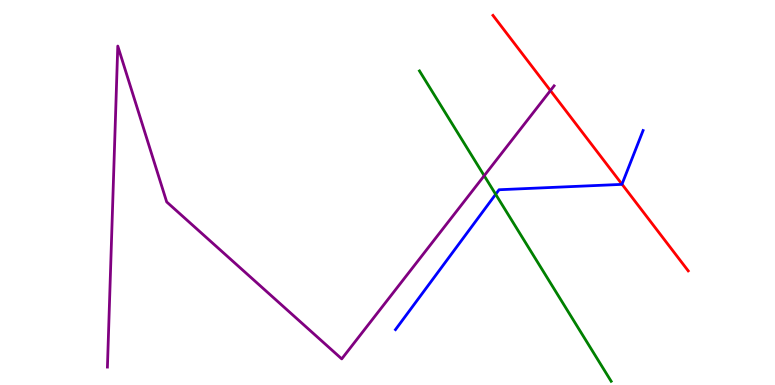[{'lines': ['blue', 'red'], 'intersections': [{'x': 8.03, 'y': 5.22}]}, {'lines': ['green', 'red'], 'intersections': []}, {'lines': ['purple', 'red'], 'intersections': [{'x': 7.1, 'y': 7.65}]}, {'lines': ['blue', 'green'], 'intersections': [{'x': 6.4, 'y': 4.95}]}, {'lines': ['blue', 'purple'], 'intersections': []}, {'lines': ['green', 'purple'], 'intersections': [{'x': 6.25, 'y': 5.44}]}]